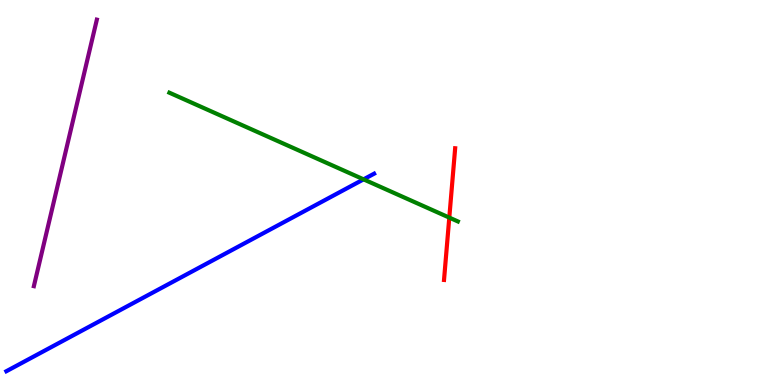[{'lines': ['blue', 'red'], 'intersections': []}, {'lines': ['green', 'red'], 'intersections': [{'x': 5.8, 'y': 4.35}]}, {'lines': ['purple', 'red'], 'intersections': []}, {'lines': ['blue', 'green'], 'intersections': [{'x': 4.69, 'y': 5.34}]}, {'lines': ['blue', 'purple'], 'intersections': []}, {'lines': ['green', 'purple'], 'intersections': []}]